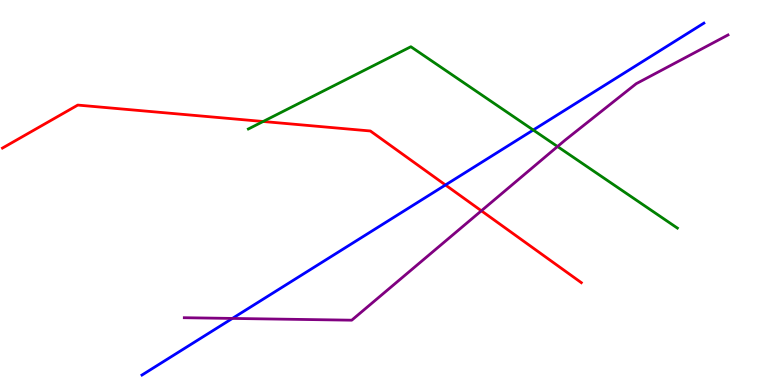[{'lines': ['blue', 'red'], 'intersections': [{'x': 5.75, 'y': 5.2}]}, {'lines': ['green', 'red'], 'intersections': [{'x': 3.4, 'y': 6.84}]}, {'lines': ['purple', 'red'], 'intersections': [{'x': 6.21, 'y': 4.52}]}, {'lines': ['blue', 'green'], 'intersections': [{'x': 6.88, 'y': 6.62}]}, {'lines': ['blue', 'purple'], 'intersections': [{'x': 3.0, 'y': 1.73}]}, {'lines': ['green', 'purple'], 'intersections': [{'x': 7.19, 'y': 6.19}]}]